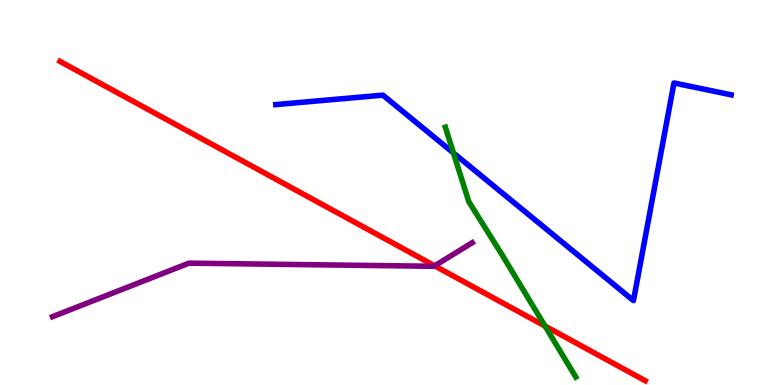[{'lines': ['blue', 'red'], 'intersections': []}, {'lines': ['green', 'red'], 'intersections': [{'x': 7.03, 'y': 1.53}]}, {'lines': ['purple', 'red'], 'intersections': [{'x': 5.61, 'y': 3.1}]}, {'lines': ['blue', 'green'], 'intersections': [{'x': 5.85, 'y': 6.03}]}, {'lines': ['blue', 'purple'], 'intersections': []}, {'lines': ['green', 'purple'], 'intersections': []}]